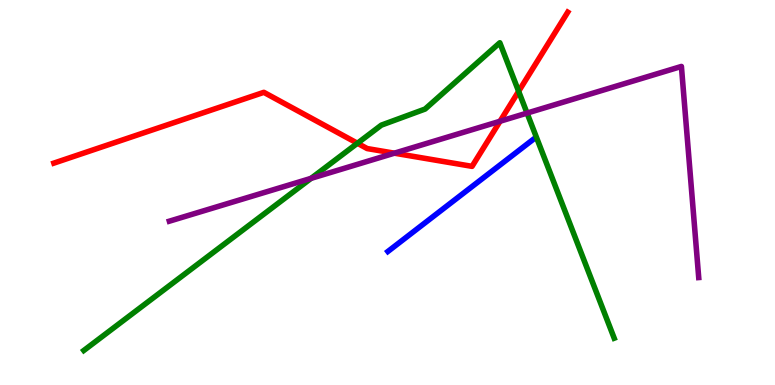[{'lines': ['blue', 'red'], 'intersections': []}, {'lines': ['green', 'red'], 'intersections': [{'x': 4.61, 'y': 6.28}, {'x': 6.69, 'y': 7.63}]}, {'lines': ['purple', 'red'], 'intersections': [{'x': 5.09, 'y': 6.02}, {'x': 6.45, 'y': 6.85}]}, {'lines': ['blue', 'green'], 'intersections': []}, {'lines': ['blue', 'purple'], 'intersections': []}, {'lines': ['green', 'purple'], 'intersections': [{'x': 4.01, 'y': 5.37}, {'x': 6.8, 'y': 7.06}]}]